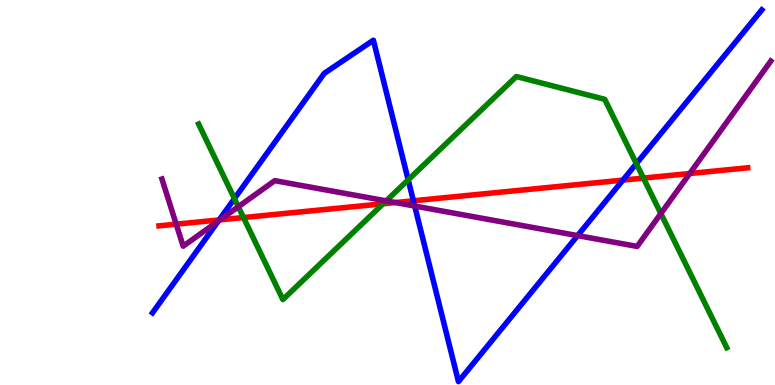[{'lines': ['blue', 'red'], 'intersections': [{'x': 2.83, 'y': 4.29}, {'x': 5.33, 'y': 4.79}, {'x': 8.04, 'y': 5.32}]}, {'lines': ['green', 'red'], 'intersections': [{'x': 3.14, 'y': 4.35}, {'x': 4.94, 'y': 4.71}, {'x': 8.3, 'y': 5.37}]}, {'lines': ['purple', 'red'], 'intersections': [{'x': 2.27, 'y': 4.18}, {'x': 2.84, 'y': 4.29}, {'x': 5.1, 'y': 4.74}, {'x': 8.9, 'y': 5.49}]}, {'lines': ['blue', 'green'], 'intersections': [{'x': 3.02, 'y': 4.84}, {'x': 5.27, 'y': 5.33}, {'x': 8.21, 'y': 5.75}]}, {'lines': ['blue', 'purple'], 'intersections': [{'x': 2.82, 'y': 4.26}, {'x': 5.35, 'y': 4.65}, {'x': 7.45, 'y': 3.88}]}, {'lines': ['green', 'purple'], 'intersections': [{'x': 3.08, 'y': 4.63}, {'x': 4.98, 'y': 4.78}, {'x': 8.53, 'y': 4.45}]}]